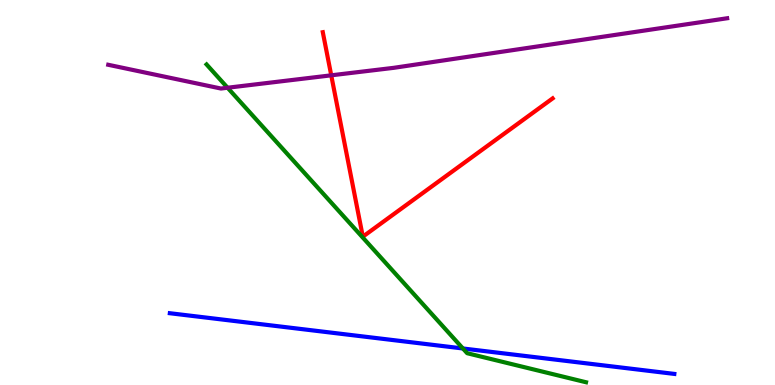[{'lines': ['blue', 'red'], 'intersections': []}, {'lines': ['green', 'red'], 'intersections': []}, {'lines': ['purple', 'red'], 'intersections': [{'x': 4.27, 'y': 8.04}]}, {'lines': ['blue', 'green'], 'intersections': [{'x': 5.97, 'y': 0.949}]}, {'lines': ['blue', 'purple'], 'intersections': []}, {'lines': ['green', 'purple'], 'intersections': [{'x': 2.94, 'y': 7.72}]}]